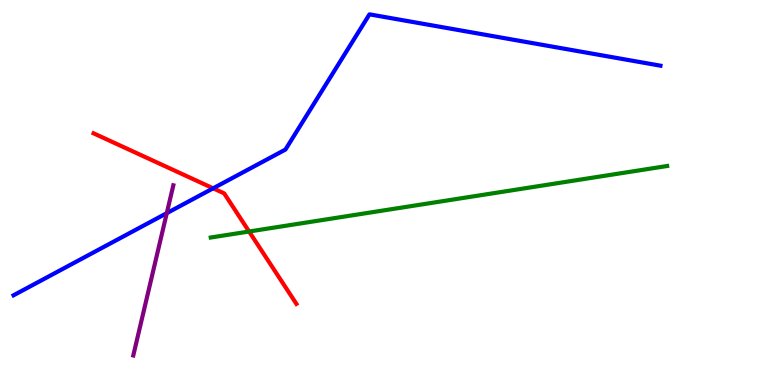[{'lines': ['blue', 'red'], 'intersections': [{'x': 2.75, 'y': 5.11}]}, {'lines': ['green', 'red'], 'intersections': [{'x': 3.21, 'y': 3.99}]}, {'lines': ['purple', 'red'], 'intersections': []}, {'lines': ['blue', 'green'], 'intersections': []}, {'lines': ['blue', 'purple'], 'intersections': [{'x': 2.15, 'y': 4.46}]}, {'lines': ['green', 'purple'], 'intersections': []}]